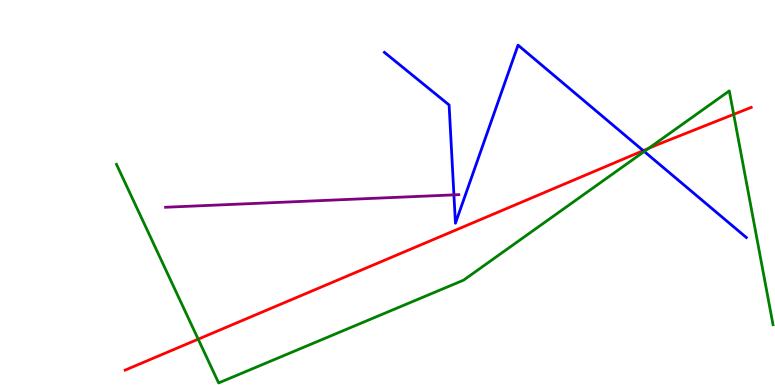[{'lines': ['blue', 'red'], 'intersections': [{'x': 8.3, 'y': 6.09}]}, {'lines': ['green', 'red'], 'intersections': [{'x': 2.56, 'y': 1.19}, {'x': 8.37, 'y': 6.15}, {'x': 9.47, 'y': 7.03}]}, {'lines': ['purple', 'red'], 'intersections': []}, {'lines': ['blue', 'green'], 'intersections': [{'x': 8.31, 'y': 6.07}]}, {'lines': ['blue', 'purple'], 'intersections': [{'x': 5.86, 'y': 4.94}]}, {'lines': ['green', 'purple'], 'intersections': []}]